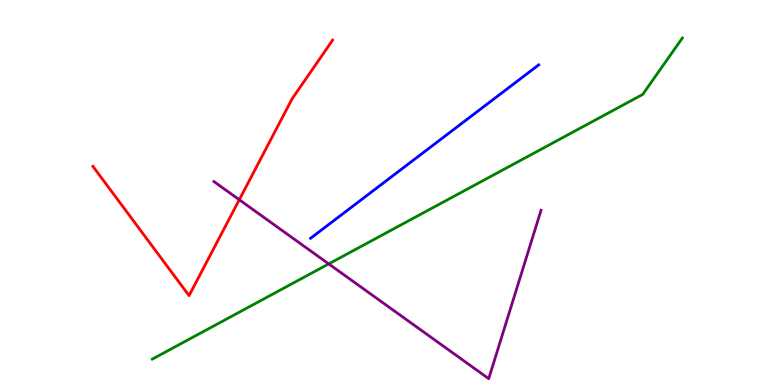[{'lines': ['blue', 'red'], 'intersections': []}, {'lines': ['green', 'red'], 'intersections': []}, {'lines': ['purple', 'red'], 'intersections': [{'x': 3.09, 'y': 4.81}]}, {'lines': ['blue', 'green'], 'intersections': []}, {'lines': ['blue', 'purple'], 'intersections': []}, {'lines': ['green', 'purple'], 'intersections': [{'x': 4.24, 'y': 3.15}]}]